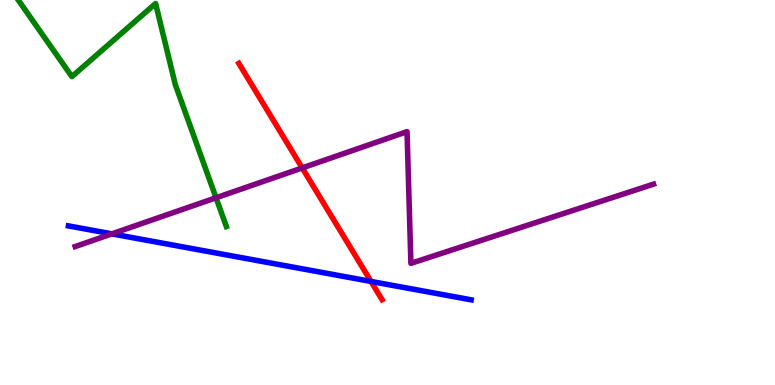[{'lines': ['blue', 'red'], 'intersections': [{'x': 4.79, 'y': 2.69}]}, {'lines': ['green', 'red'], 'intersections': []}, {'lines': ['purple', 'red'], 'intersections': [{'x': 3.9, 'y': 5.64}]}, {'lines': ['blue', 'green'], 'intersections': []}, {'lines': ['blue', 'purple'], 'intersections': [{'x': 1.44, 'y': 3.93}]}, {'lines': ['green', 'purple'], 'intersections': [{'x': 2.79, 'y': 4.86}]}]